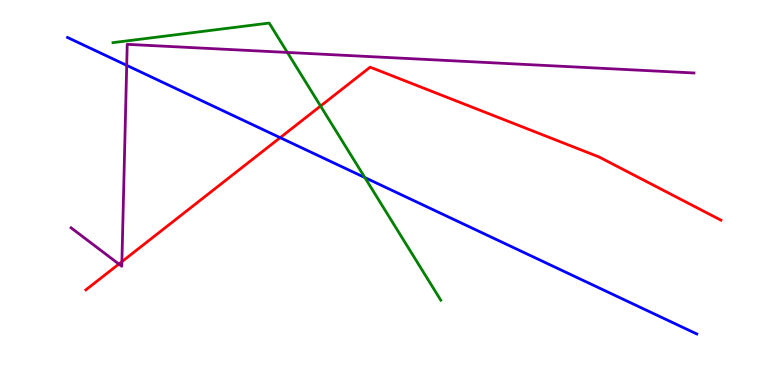[{'lines': ['blue', 'red'], 'intersections': [{'x': 3.62, 'y': 6.42}]}, {'lines': ['green', 'red'], 'intersections': [{'x': 4.14, 'y': 7.25}]}, {'lines': ['purple', 'red'], 'intersections': [{'x': 1.53, 'y': 3.14}, {'x': 1.57, 'y': 3.2}]}, {'lines': ['blue', 'green'], 'intersections': [{'x': 4.71, 'y': 5.39}]}, {'lines': ['blue', 'purple'], 'intersections': [{'x': 1.63, 'y': 8.3}]}, {'lines': ['green', 'purple'], 'intersections': [{'x': 3.71, 'y': 8.64}]}]